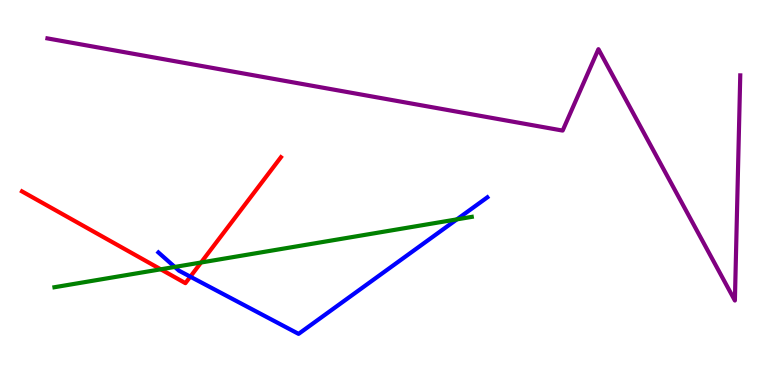[{'lines': ['blue', 'red'], 'intersections': [{'x': 2.46, 'y': 2.81}]}, {'lines': ['green', 'red'], 'intersections': [{'x': 2.07, 'y': 3.01}, {'x': 2.59, 'y': 3.18}]}, {'lines': ['purple', 'red'], 'intersections': []}, {'lines': ['blue', 'green'], 'intersections': [{'x': 2.26, 'y': 3.07}, {'x': 5.9, 'y': 4.3}]}, {'lines': ['blue', 'purple'], 'intersections': []}, {'lines': ['green', 'purple'], 'intersections': []}]